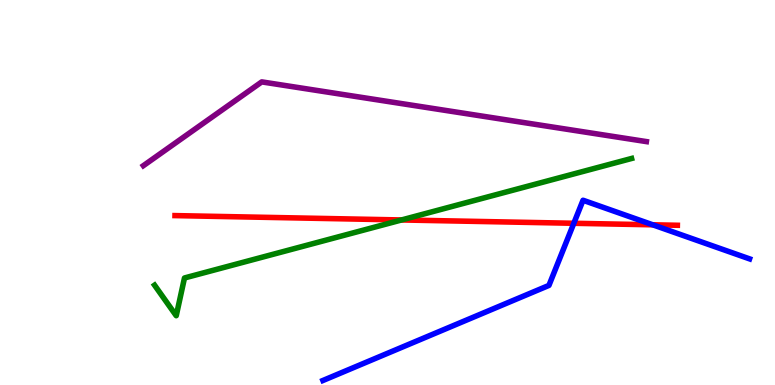[{'lines': ['blue', 'red'], 'intersections': [{'x': 7.4, 'y': 4.2}, {'x': 8.42, 'y': 4.16}]}, {'lines': ['green', 'red'], 'intersections': [{'x': 5.18, 'y': 4.29}]}, {'lines': ['purple', 'red'], 'intersections': []}, {'lines': ['blue', 'green'], 'intersections': []}, {'lines': ['blue', 'purple'], 'intersections': []}, {'lines': ['green', 'purple'], 'intersections': []}]